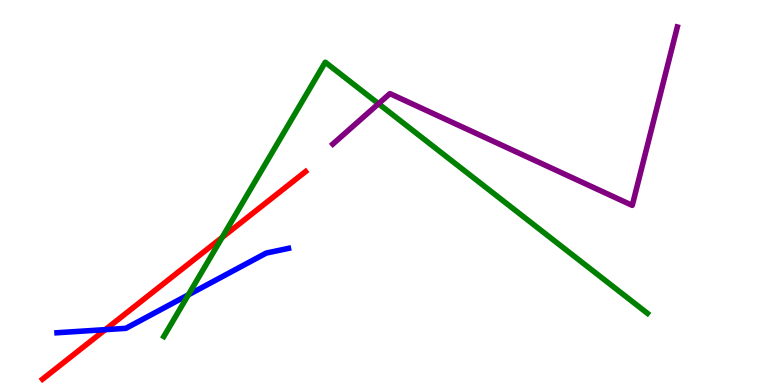[{'lines': ['blue', 'red'], 'intersections': [{'x': 1.36, 'y': 1.44}]}, {'lines': ['green', 'red'], 'intersections': [{'x': 2.87, 'y': 3.83}]}, {'lines': ['purple', 'red'], 'intersections': []}, {'lines': ['blue', 'green'], 'intersections': [{'x': 2.43, 'y': 2.34}]}, {'lines': ['blue', 'purple'], 'intersections': []}, {'lines': ['green', 'purple'], 'intersections': [{'x': 4.88, 'y': 7.31}]}]